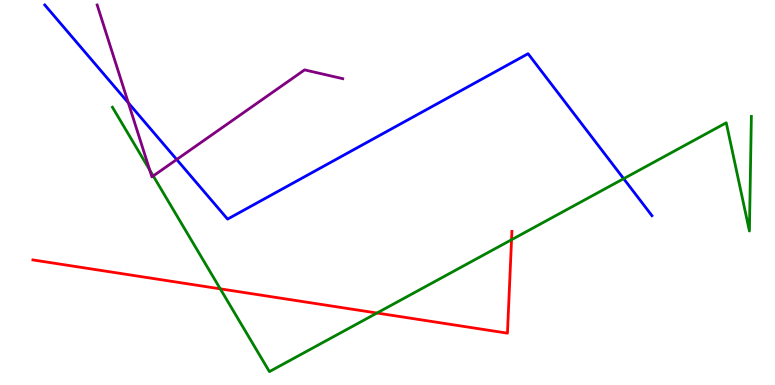[{'lines': ['blue', 'red'], 'intersections': []}, {'lines': ['green', 'red'], 'intersections': [{'x': 2.84, 'y': 2.5}, {'x': 4.86, 'y': 1.87}, {'x': 6.6, 'y': 3.77}]}, {'lines': ['purple', 'red'], 'intersections': []}, {'lines': ['blue', 'green'], 'intersections': [{'x': 8.05, 'y': 5.36}]}, {'lines': ['blue', 'purple'], 'intersections': [{'x': 1.66, 'y': 7.33}, {'x': 2.28, 'y': 5.86}]}, {'lines': ['green', 'purple'], 'intersections': [{'x': 1.93, 'y': 5.58}, {'x': 1.98, 'y': 5.43}]}]